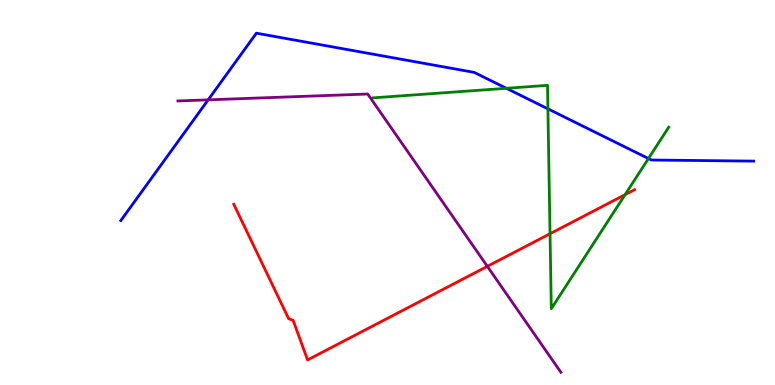[{'lines': ['blue', 'red'], 'intersections': []}, {'lines': ['green', 'red'], 'intersections': [{'x': 7.1, 'y': 3.93}, {'x': 8.07, 'y': 4.94}]}, {'lines': ['purple', 'red'], 'intersections': [{'x': 6.29, 'y': 3.08}]}, {'lines': ['blue', 'green'], 'intersections': [{'x': 6.53, 'y': 7.71}, {'x': 7.07, 'y': 7.17}, {'x': 8.37, 'y': 5.88}]}, {'lines': ['blue', 'purple'], 'intersections': [{'x': 2.69, 'y': 7.41}]}, {'lines': ['green', 'purple'], 'intersections': []}]